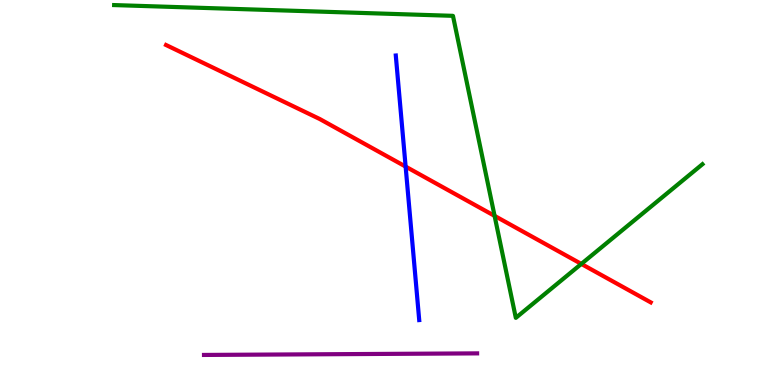[{'lines': ['blue', 'red'], 'intersections': [{'x': 5.23, 'y': 5.67}]}, {'lines': ['green', 'red'], 'intersections': [{'x': 6.38, 'y': 4.39}, {'x': 7.5, 'y': 3.14}]}, {'lines': ['purple', 'red'], 'intersections': []}, {'lines': ['blue', 'green'], 'intersections': []}, {'lines': ['blue', 'purple'], 'intersections': []}, {'lines': ['green', 'purple'], 'intersections': []}]